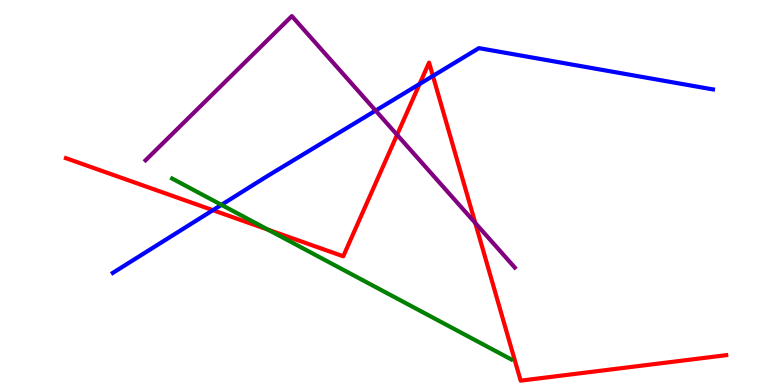[{'lines': ['blue', 'red'], 'intersections': [{'x': 2.75, 'y': 4.54}, {'x': 5.41, 'y': 7.82}, {'x': 5.59, 'y': 8.03}]}, {'lines': ['green', 'red'], 'intersections': [{'x': 3.46, 'y': 4.03}]}, {'lines': ['purple', 'red'], 'intersections': [{'x': 5.12, 'y': 6.5}, {'x': 6.13, 'y': 4.21}]}, {'lines': ['blue', 'green'], 'intersections': [{'x': 2.86, 'y': 4.68}]}, {'lines': ['blue', 'purple'], 'intersections': [{'x': 4.85, 'y': 7.13}]}, {'lines': ['green', 'purple'], 'intersections': []}]